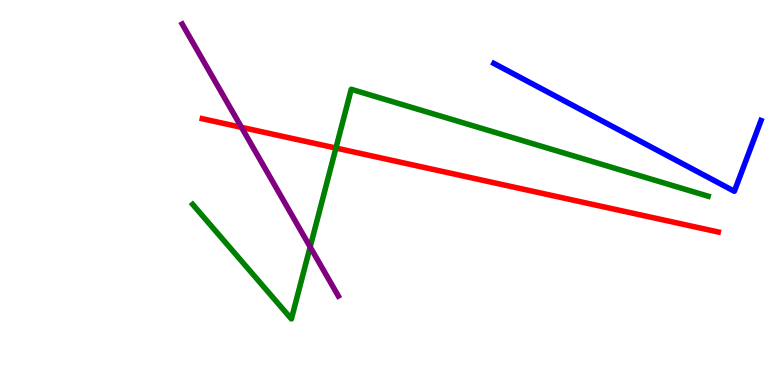[{'lines': ['blue', 'red'], 'intersections': []}, {'lines': ['green', 'red'], 'intersections': [{'x': 4.33, 'y': 6.15}]}, {'lines': ['purple', 'red'], 'intersections': [{'x': 3.12, 'y': 6.69}]}, {'lines': ['blue', 'green'], 'intersections': []}, {'lines': ['blue', 'purple'], 'intersections': []}, {'lines': ['green', 'purple'], 'intersections': [{'x': 4.0, 'y': 3.59}]}]